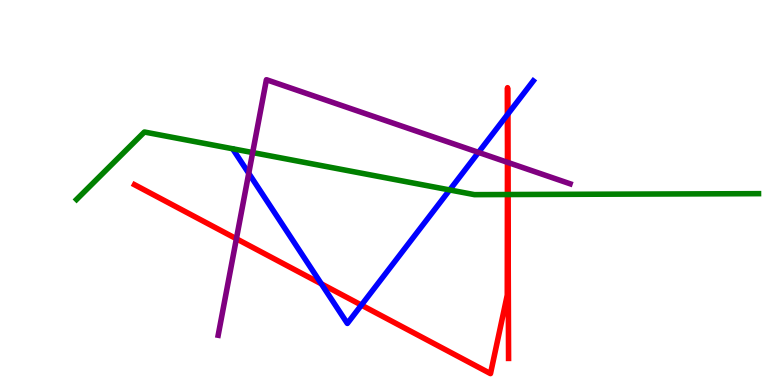[{'lines': ['blue', 'red'], 'intersections': [{'x': 4.15, 'y': 2.63}, {'x': 4.66, 'y': 2.08}, {'x': 6.55, 'y': 7.03}, {'x': 6.55, 'y': 7.03}]}, {'lines': ['green', 'red'], 'intersections': [{'x': 6.55, 'y': 4.95}, {'x': 6.55, 'y': 4.95}]}, {'lines': ['purple', 'red'], 'intersections': [{'x': 3.05, 'y': 3.8}, {'x': 6.55, 'y': 5.78}, {'x': 6.55, 'y': 5.78}]}, {'lines': ['blue', 'green'], 'intersections': [{'x': 5.8, 'y': 5.07}]}, {'lines': ['blue', 'purple'], 'intersections': [{'x': 3.21, 'y': 5.5}, {'x': 6.17, 'y': 6.04}]}, {'lines': ['green', 'purple'], 'intersections': [{'x': 3.26, 'y': 6.04}]}]